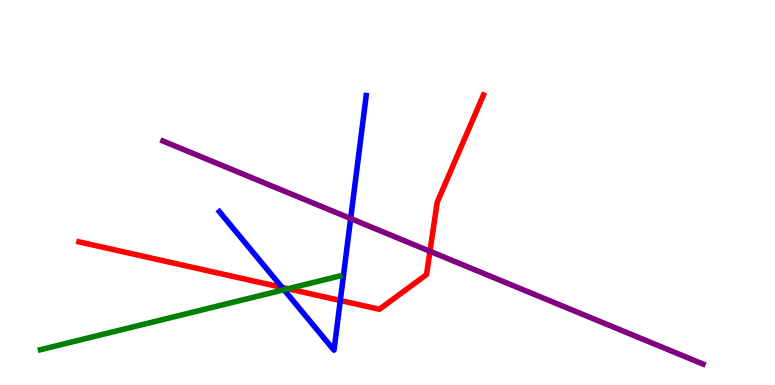[{'lines': ['blue', 'red'], 'intersections': [{'x': 3.64, 'y': 2.53}, {'x': 4.39, 'y': 2.2}]}, {'lines': ['green', 'red'], 'intersections': [{'x': 3.72, 'y': 2.5}]}, {'lines': ['purple', 'red'], 'intersections': [{'x': 5.55, 'y': 3.47}]}, {'lines': ['blue', 'green'], 'intersections': [{'x': 3.66, 'y': 2.47}]}, {'lines': ['blue', 'purple'], 'intersections': [{'x': 4.52, 'y': 4.32}]}, {'lines': ['green', 'purple'], 'intersections': []}]